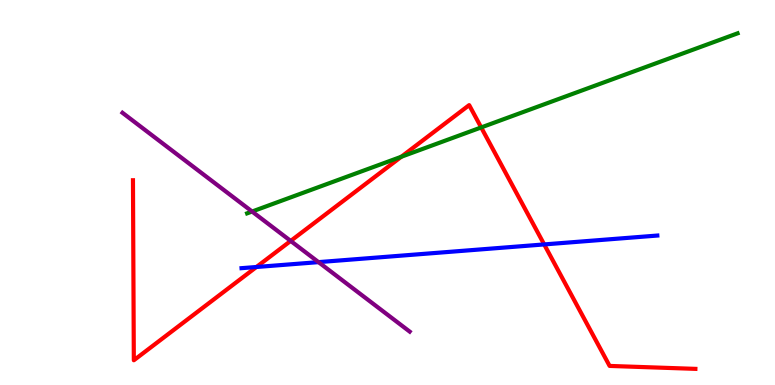[{'lines': ['blue', 'red'], 'intersections': [{'x': 3.31, 'y': 3.06}, {'x': 7.02, 'y': 3.65}]}, {'lines': ['green', 'red'], 'intersections': [{'x': 5.18, 'y': 5.93}, {'x': 6.21, 'y': 6.69}]}, {'lines': ['purple', 'red'], 'intersections': [{'x': 3.75, 'y': 3.74}]}, {'lines': ['blue', 'green'], 'intersections': []}, {'lines': ['blue', 'purple'], 'intersections': [{'x': 4.11, 'y': 3.19}]}, {'lines': ['green', 'purple'], 'intersections': [{'x': 3.25, 'y': 4.51}]}]